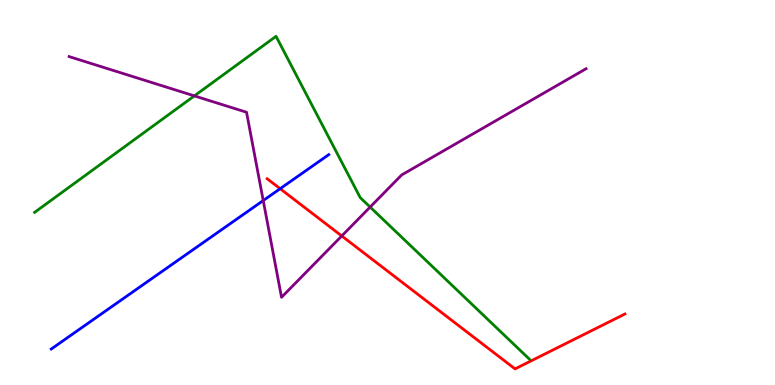[{'lines': ['blue', 'red'], 'intersections': [{'x': 3.61, 'y': 5.1}]}, {'lines': ['green', 'red'], 'intersections': []}, {'lines': ['purple', 'red'], 'intersections': [{'x': 4.41, 'y': 3.87}]}, {'lines': ['blue', 'green'], 'intersections': []}, {'lines': ['blue', 'purple'], 'intersections': [{'x': 3.4, 'y': 4.79}]}, {'lines': ['green', 'purple'], 'intersections': [{'x': 2.51, 'y': 7.51}, {'x': 4.78, 'y': 4.62}]}]